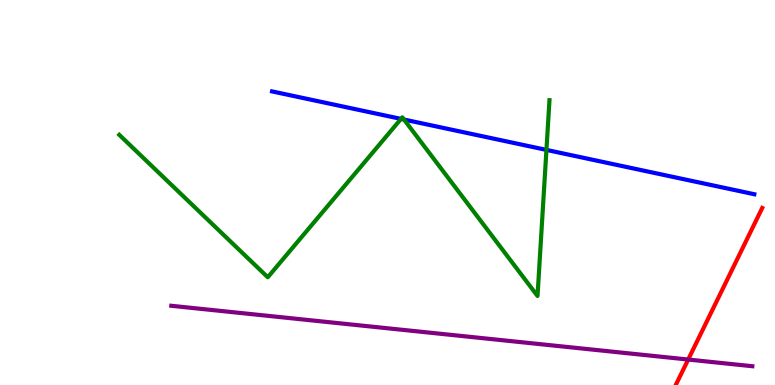[{'lines': ['blue', 'red'], 'intersections': []}, {'lines': ['green', 'red'], 'intersections': []}, {'lines': ['purple', 'red'], 'intersections': [{'x': 8.88, 'y': 0.661}]}, {'lines': ['blue', 'green'], 'intersections': [{'x': 5.17, 'y': 6.91}, {'x': 5.21, 'y': 6.9}, {'x': 7.05, 'y': 6.11}]}, {'lines': ['blue', 'purple'], 'intersections': []}, {'lines': ['green', 'purple'], 'intersections': []}]